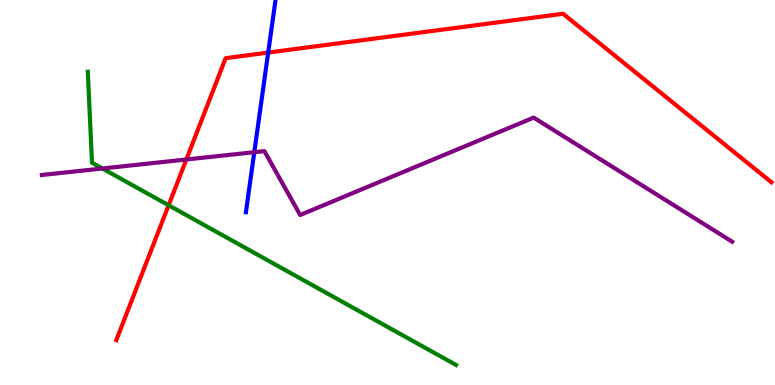[{'lines': ['blue', 'red'], 'intersections': [{'x': 3.46, 'y': 8.63}]}, {'lines': ['green', 'red'], 'intersections': [{'x': 2.18, 'y': 4.67}]}, {'lines': ['purple', 'red'], 'intersections': [{'x': 2.4, 'y': 5.86}]}, {'lines': ['blue', 'green'], 'intersections': []}, {'lines': ['blue', 'purple'], 'intersections': [{'x': 3.28, 'y': 6.05}]}, {'lines': ['green', 'purple'], 'intersections': [{'x': 1.32, 'y': 5.62}]}]